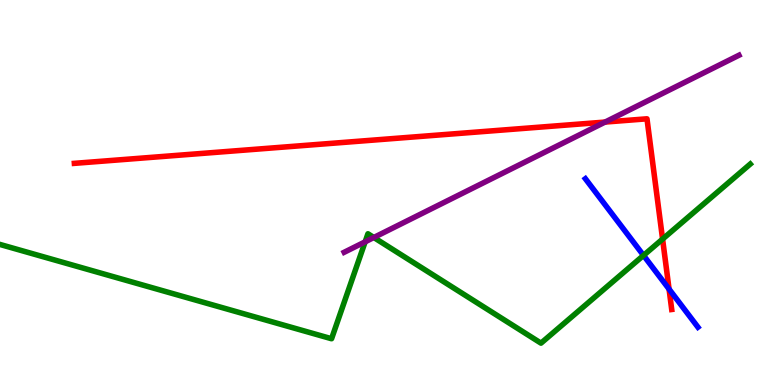[{'lines': ['blue', 'red'], 'intersections': [{'x': 8.63, 'y': 2.49}]}, {'lines': ['green', 'red'], 'intersections': [{'x': 8.55, 'y': 3.79}]}, {'lines': ['purple', 'red'], 'intersections': [{'x': 7.81, 'y': 6.83}]}, {'lines': ['blue', 'green'], 'intersections': [{'x': 8.3, 'y': 3.37}]}, {'lines': ['blue', 'purple'], 'intersections': []}, {'lines': ['green', 'purple'], 'intersections': [{'x': 4.71, 'y': 3.72}, {'x': 4.82, 'y': 3.83}]}]